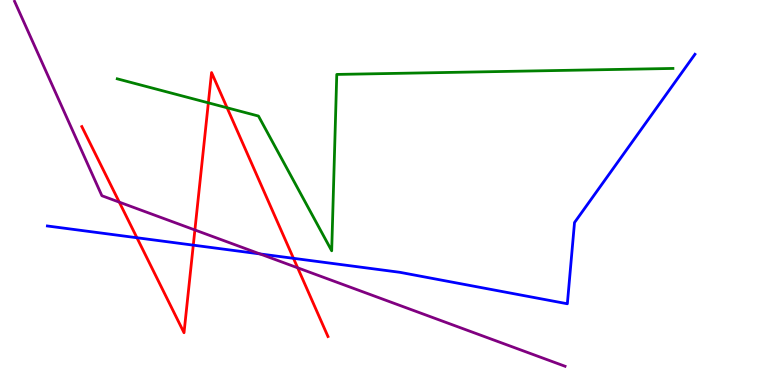[{'lines': ['blue', 'red'], 'intersections': [{'x': 1.77, 'y': 3.82}, {'x': 2.49, 'y': 3.63}, {'x': 3.79, 'y': 3.29}]}, {'lines': ['green', 'red'], 'intersections': [{'x': 2.69, 'y': 7.33}, {'x': 2.93, 'y': 7.2}]}, {'lines': ['purple', 'red'], 'intersections': [{'x': 1.54, 'y': 4.75}, {'x': 2.51, 'y': 4.03}, {'x': 3.84, 'y': 3.04}]}, {'lines': ['blue', 'green'], 'intersections': []}, {'lines': ['blue', 'purple'], 'intersections': [{'x': 3.35, 'y': 3.4}]}, {'lines': ['green', 'purple'], 'intersections': []}]